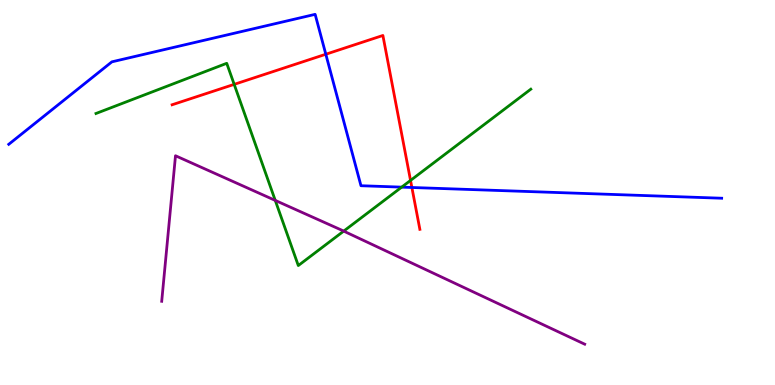[{'lines': ['blue', 'red'], 'intersections': [{'x': 4.2, 'y': 8.59}, {'x': 5.31, 'y': 5.13}]}, {'lines': ['green', 'red'], 'intersections': [{'x': 3.02, 'y': 7.81}, {'x': 5.3, 'y': 5.31}]}, {'lines': ['purple', 'red'], 'intersections': []}, {'lines': ['blue', 'green'], 'intersections': [{'x': 5.18, 'y': 5.14}]}, {'lines': ['blue', 'purple'], 'intersections': []}, {'lines': ['green', 'purple'], 'intersections': [{'x': 3.55, 'y': 4.79}, {'x': 4.43, 'y': 4.0}]}]